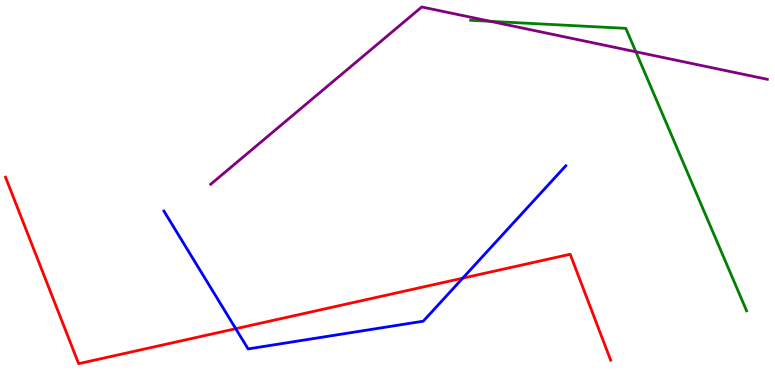[{'lines': ['blue', 'red'], 'intersections': [{'x': 3.04, 'y': 1.46}, {'x': 5.97, 'y': 2.77}]}, {'lines': ['green', 'red'], 'intersections': []}, {'lines': ['purple', 'red'], 'intersections': []}, {'lines': ['blue', 'green'], 'intersections': []}, {'lines': ['blue', 'purple'], 'intersections': []}, {'lines': ['green', 'purple'], 'intersections': [{'x': 6.33, 'y': 9.45}, {'x': 8.2, 'y': 8.65}]}]